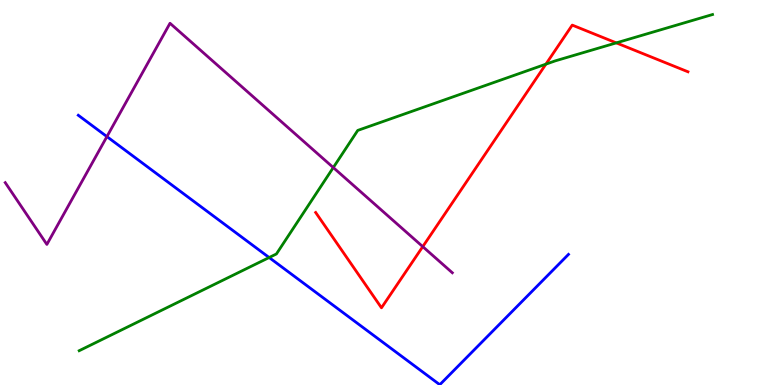[{'lines': ['blue', 'red'], 'intersections': []}, {'lines': ['green', 'red'], 'intersections': [{'x': 7.04, 'y': 8.33}, {'x': 7.95, 'y': 8.89}]}, {'lines': ['purple', 'red'], 'intersections': [{'x': 5.45, 'y': 3.59}]}, {'lines': ['blue', 'green'], 'intersections': [{'x': 3.47, 'y': 3.31}]}, {'lines': ['blue', 'purple'], 'intersections': [{'x': 1.38, 'y': 6.45}]}, {'lines': ['green', 'purple'], 'intersections': [{'x': 4.3, 'y': 5.65}]}]